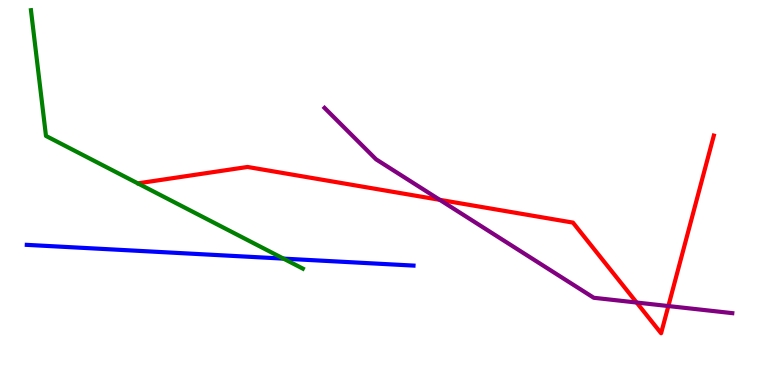[{'lines': ['blue', 'red'], 'intersections': []}, {'lines': ['green', 'red'], 'intersections': []}, {'lines': ['purple', 'red'], 'intersections': [{'x': 5.67, 'y': 4.81}, {'x': 8.21, 'y': 2.14}, {'x': 8.62, 'y': 2.05}]}, {'lines': ['blue', 'green'], 'intersections': [{'x': 3.66, 'y': 3.28}]}, {'lines': ['blue', 'purple'], 'intersections': []}, {'lines': ['green', 'purple'], 'intersections': []}]